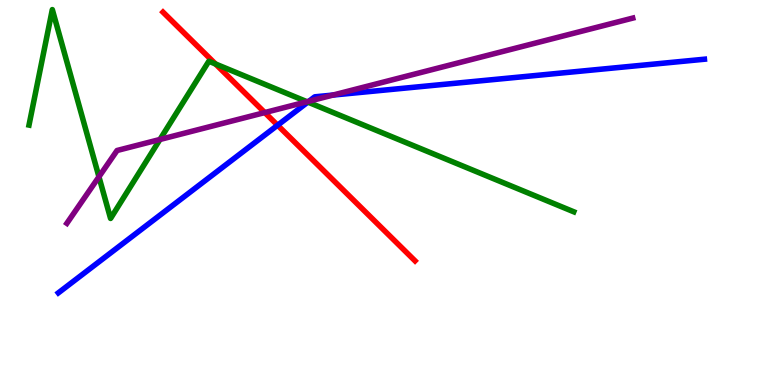[{'lines': ['blue', 'red'], 'intersections': [{'x': 3.58, 'y': 6.75}]}, {'lines': ['green', 'red'], 'intersections': [{'x': 2.78, 'y': 8.34}]}, {'lines': ['purple', 'red'], 'intersections': [{'x': 3.42, 'y': 7.08}]}, {'lines': ['blue', 'green'], 'intersections': [{'x': 3.97, 'y': 7.35}]}, {'lines': ['blue', 'purple'], 'intersections': [{'x': 3.99, 'y': 7.37}, {'x': 4.3, 'y': 7.53}]}, {'lines': ['green', 'purple'], 'intersections': [{'x': 1.28, 'y': 5.41}, {'x': 2.06, 'y': 6.38}, {'x': 3.96, 'y': 7.36}]}]